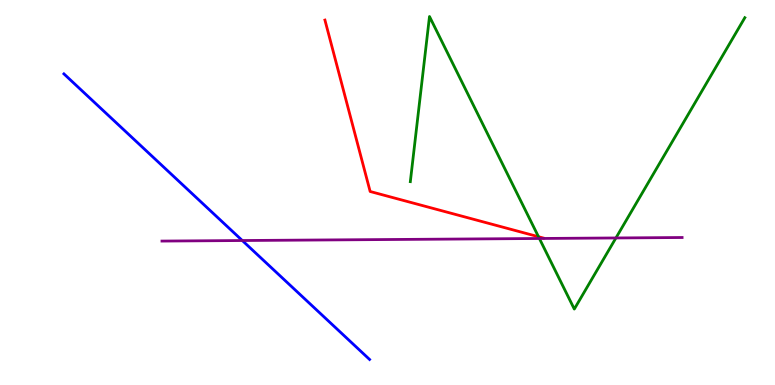[{'lines': ['blue', 'red'], 'intersections': []}, {'lines': ['green', 'red'], 'intersections': [{'x': 6.95, 'y': 3.85}]}, {'lines': ['purple', 'red'], 'intersections': []}, {'lines': ['blue', 'green'], 'intersections': []}, {'lines': ['blue', 'purple'], 'intersections': [{'x': 3.13, 'y': 3.75}]}, {'lines': ['green', 'purple'], 'intersections': [{'x': 6.96, 'y': 3.81}, {'x': 7.95, 'y': 3.82}]}]